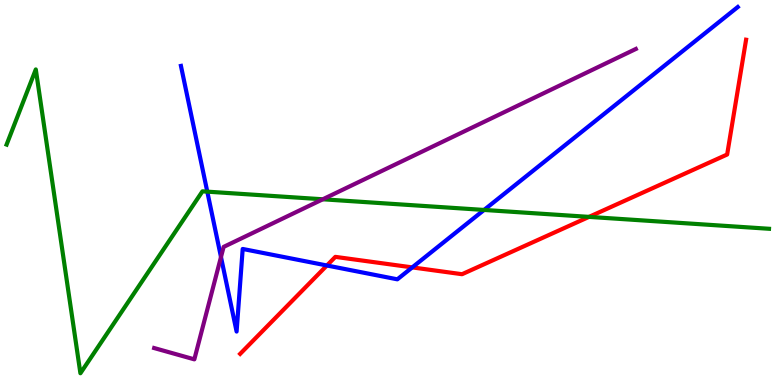[{'lines': ['blue', 'red'], 'intersections': [{'x': 4.22, 'y': 3.1}, {'x': 5.32, 'y': 3.05}]}, {'lines': ['green', 'red'], 'intersections': [{'x': 7.6, 'y': 4.37}]}, {'lines': ['purple', 'red'], 'intersections': []}, {'lines': ['blue', 'green'], 'intersections': [{'x': 2.67, 'y': 5.02}, {'x': 6.25, 'y': 4.55}]}, {'lines': ['blue', 'purple'], 'intersections': [{'x': 2.85, 'y': 3.32}]}, {'lines': ['green', 'purple'], 'intersections': [{'x': 4.17, 'y': 4.82}]}]